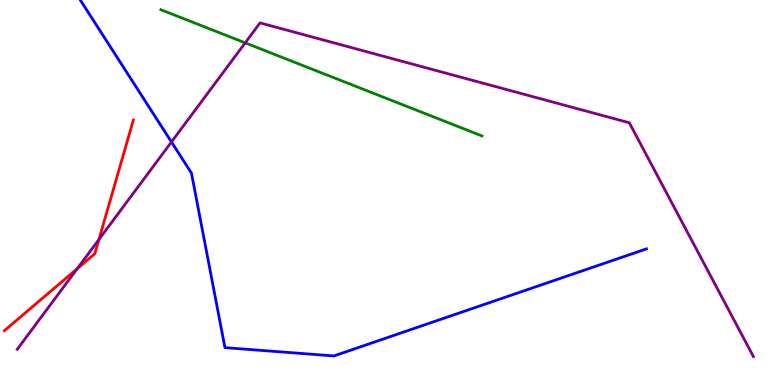[{'lines': ['blue', 'red'], 'intersections': []}, {'lines': ['green', 'red'], 'intersections': []}, {'lines': ['purple', 'red'], 'intersections': [{'x': 0.996, 'y': 3.02}, {'x': 1.28, 'y': 3.78}]}, {'lines': ['blue', 'green'], 'intersections': []}, {'lines': ['blue', 'purple'], 'intersections': [{'x': 2.21, 'y': 6.31}]}, {'lines': ['green', 'purple'], 'intersections': [{'x': 3.16, 'y': 8.89}]}]